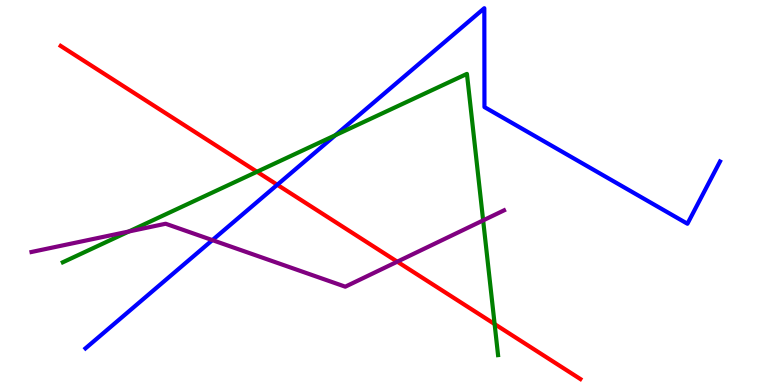[{'lines': ['blue', 'red'], 'intersections': [{'x': 3.58, 'y': 5.2}]}, {'lines': ['green', 'red'], 'intersections': [{'x': 3.32, 'y': 5.54}, {'x': 6.38, 'y': 1.58}]}, {'lines': ['purple', 'red'], 'intersections': [{'x': 5.13, 'y': 3.2}]}, {'lines': ['blue', 'green'], 'intersections': [{'x': 4.33, 'y': 6.49}]}, {'lines': ['blue', 'purple'], 'intersections': [{'x': 2.74, 'y': 3.76}]}, {'lines': ['green', 'purple'], 'intersections': [{'x': 1.66, 'y': 3.99}, {'x': 6.23, 'y': 4.28}]}]